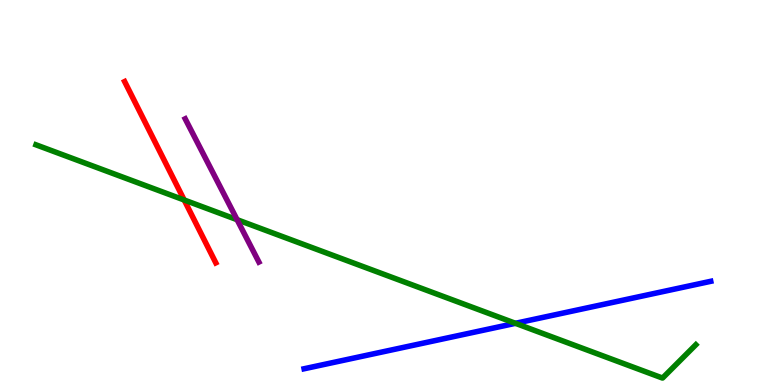[{'lines': ['blue', 'red'], 'intersections': []}, {'lines': ['green', 'red'], 'intersections': [{'x': 2.38, 'y': 4.81}]}, {'lines': ['purple', 'red'], 'intersections': []}, {'lines': ['blue', 'green'], 'intersections': [{'x': 6.65, 'y': 1.6}]}, {'lines': ['blue', 'purple'], 'intersections': []}, {'lines': ['green', 'purple'], 'intersections': [{'x': 3.06, 'y': 4.29}]}]